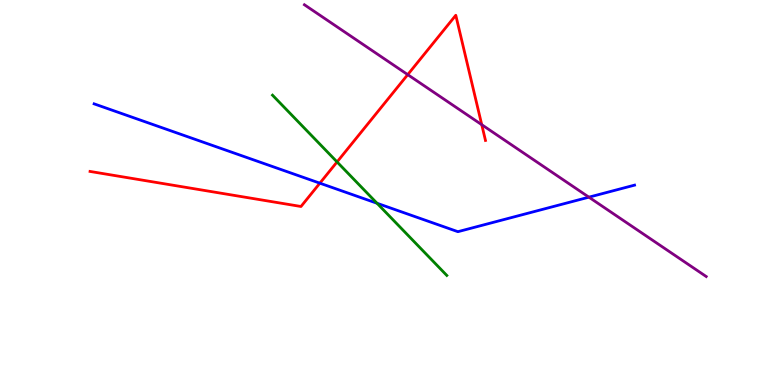[{'lines': ['blue', 'red'], 'intersections': [{'x': 4.13, 'y': 5.24}]}, {'lines': ['green', 'red'], 'intersections': [{'x': 4.35, 'y': 5.79}]}, {'lines': ['purple', 'red'], 'intersections': [{'x': 5.26, 'y': 8.06}, {'x': 6.22, 'y': 6.76}]}, {'lines': ['blue', 'green'], 'intersections': [{'x': 4.86, 'y': 4.72}]}, {'lines': ['blue', 'purple'], 'intersections': [{'x': 7.6, 'y': 4.88}]}, {'lines': ['green', 'purple'], 'intersections': []}]